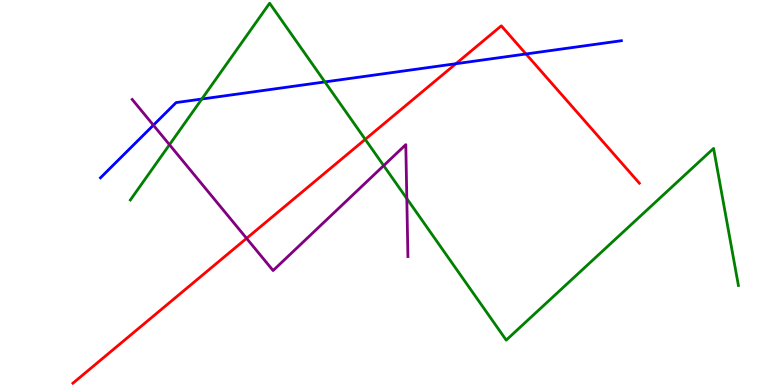[{'lines': ['blue', 'red'], 'intersections': [{'x': 5.88, 'y': 8.35}, {'x': 6.79, 'y': 8.6}]}, {'lines': ['green', 'red'], 'intersections': [{'x': 4.71, 'y': 6.38}]}, {'lines': ['purple', 'red'], 'intersections': [{'x': 3.18, 'y': 3.81}]}, {'lines': ['blue', 'green'], 'intersections': [{'x': 2.6, 'y': 7.43}, {'x': 4.19, 'y': 7.87}]}, {'lines': ['blue', 'purple'], 'intersections': [{'x': 1.98, 'y': 6.75}]}, {'lines': ['green', 'purple'], 'intersections': [{'x': 2.19, 'y': 6.24}, {'x': 4.95, 'y': 5.7}, {'x': 5.25, 'y': 4.84}]}]